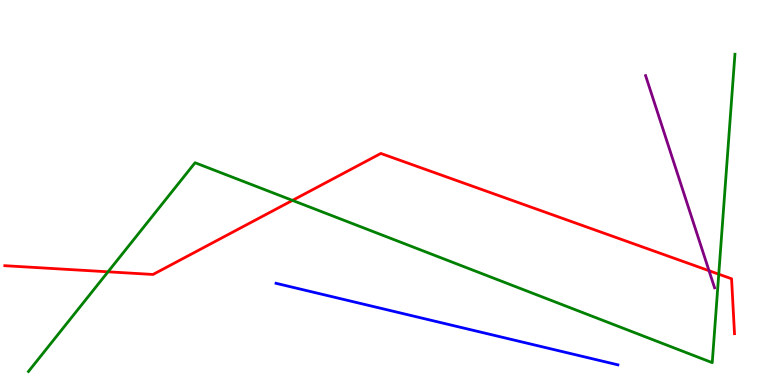[{'lines': ['blue', 'red'], 'intersections': []}, {'lines': ['green', 'red'], 'intersections': [{'x': 1.39, 'y': 2.94}, {'x': 3.77, 'y': 4.8}, {'x': 9.27, 'y': 2.88}]}, {'lines': ['purple', 'red'], 'intersections': [{'x': 9.15, 'y': 2.97}]}, {'lines': ['blue', 'green'], 'intersections': []}, {'lines': ['blue', 'purple'], 'intersections': []}, {'lines': ['green', 'purple'], 'intersections': []}]